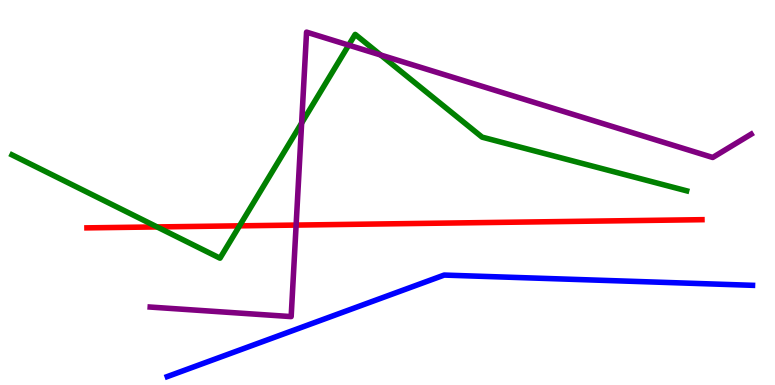[{'lines': ['blue', 'red'], 'intersections': []}, {'lines': ['green', 'red'], 'intersections': [{'x': 2.03, 'y': 4.11}, {'x': 3.09, 'y': 4.13}]}, {'lines': ['purple', 'red'], 'intersections': [{'x': 3.82, 'y': 4.15}]}, {'lines': ['blue', 'green'], 'intersections': []}, {'lines': ['blue', 'purple'], 'intersections': []}, {'lines': ['green', 'purple'], 'intersections': [{'x': 3.89, 'y': 6.8}, {'x': 4.5, 'y': 8.83}, {'x': 4.91, 'y': 8.57}]}]